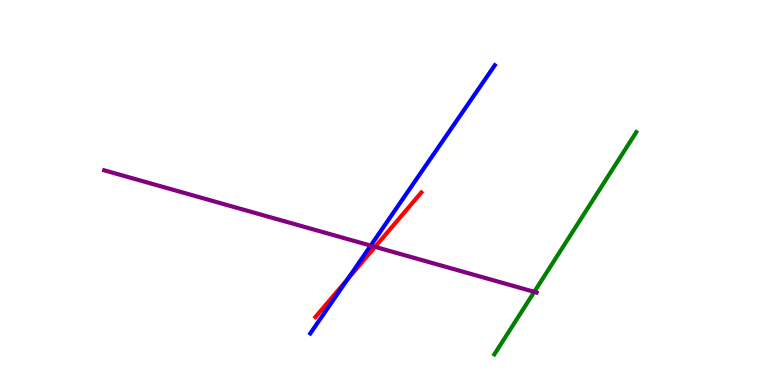[{'lines': ['blue', 'red'], 'intersections': [{'x': 4.49, 'y': 2.75}]}, {'lines': ['green', 'red'], 'intersections': []}, {'lines': ['purple', 'red'], 'intersections': [{'x': 4.84, 'y': 3.59}]}, {'lines': ['blue', 'green'], 'intersections': []}, {'lines': ['blue', 'purple'], 'intersections': [{'x': 4.78, 'y': 3.62}]}, {'lines': ['green', 'purple'], 'intersections': [{'x': 6.89, 'y': 2.42}]}]